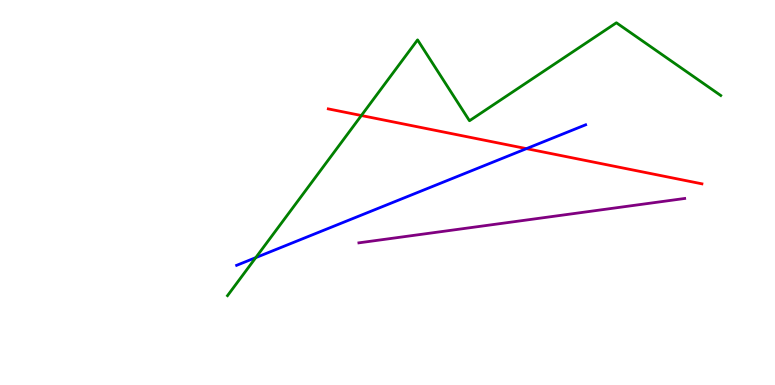[{'lines': ['blue', 'red'], 'intersections': [{'x': 6.79, 'y': 6.14}]}, {'lines': ['green', 'red'], 'intersections': [{'x': 4.66, 'y': 7.0}]}, {'lines': ['purple', 'red'], 'intersections': []}, {'lines': ['blue', 'green'], 'intersections': [{'x': 3.3, 'y': 3.31}]}, {'lines': ['blue', 'purple'], 'intersections': []}, {'lines': ['green', 'purple'], 'intersections': []}]